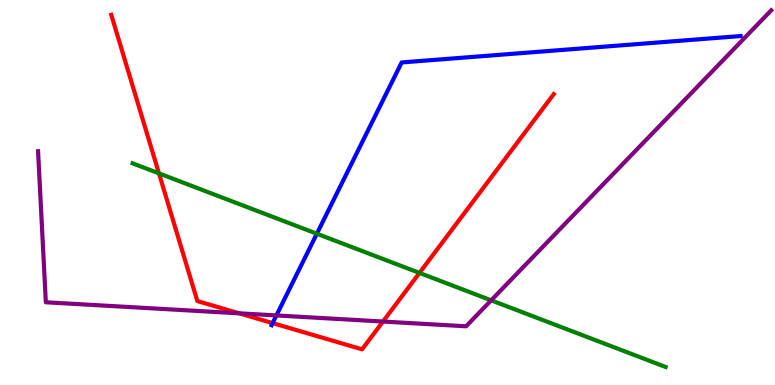[{'lines': ['blue', 'red'], 'intersections': [{'x': 3.52, 'y': 1.61}]}, {'lines': ['green', 'red'], 'intersections': [{'x': 2.05, 'y': 5.5}, {'x': 5.41, 'y': 2.91}]}, {'lines': ['purple', 'red'], 'intersections': [{'x': 3.09, 'y': 1.86}, {'x': 4.94, 'y': 1.65}]}, {'lines': ['blue', 'green'], 'intersections': [{'x': 4.09, 'y': 3.93}]}, {'lines': ['blue', 'purple'], 'intersections': [{'x': 3.57, 'y': 1.81}]}, {'lines': ['green', 'purple'], 'intersections': [{'x': 6.34, 'y': 2.2}]}]